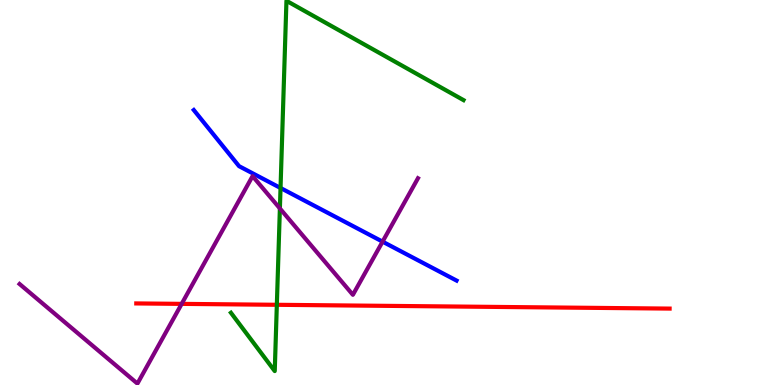[{'lines': ['blue', 'red'], 'intersections': []}, {'lines': ['green', 'red'], 'intersections': [{'x': 3.57, 'y': 2.08}]}, {'lines': ['purple', 'red'], 'intersections': [{'x': 2.34, 'y': 2.11}]}, {'lines': ['blue', 'green'], 'intersections': [{'x': 3.62, 'y': 5.12}]}, {'lines': ['blue', 'purple'], 'intersections': [{'x': 4.94, 'y': 3.72}]}, {'lines': ['green', 'purple'], 'intersections': [{'x': 3.61, 'y': 4.59}]}]